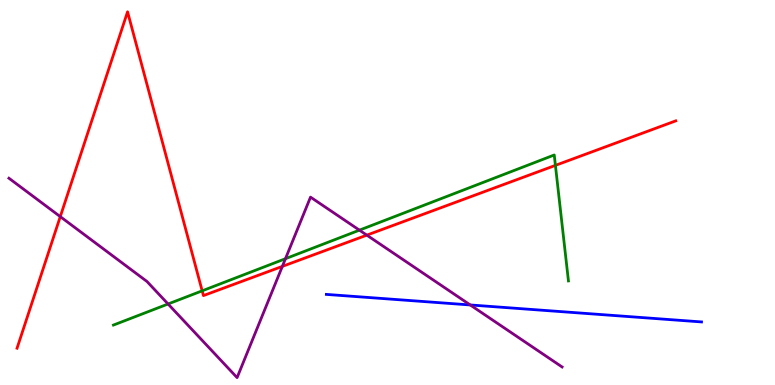[{'lines': ['blue', 'red'], 'intersections': []}, {'lines': ['green', 'red'], 'intersections': [{'x': 2.61, 'y': 2.45}, {'x': 7.17, 'y': 5.7}]}, {'lines': ['purple', 'red'], 'intersections': [{'x': 0.778, 'y': 4.37}, {'x': 3.64, 'y': 3.08}, {'x': 4.73, 'y': 3.89}]}, {'lines': ['blue', 'green'], 'intersections': []}, {'lines': ['blue', 'purple'], 'intersections': [{'x': 6.07, 'y': 2.08}]}, {'lines': ['green', 'purple'], 'intersections': [{'x': 2.17, 'y': 2.1}, {'x': 3.68, 'y': 3.28}, {'x': 4.64, 'y': 4.02}]}]